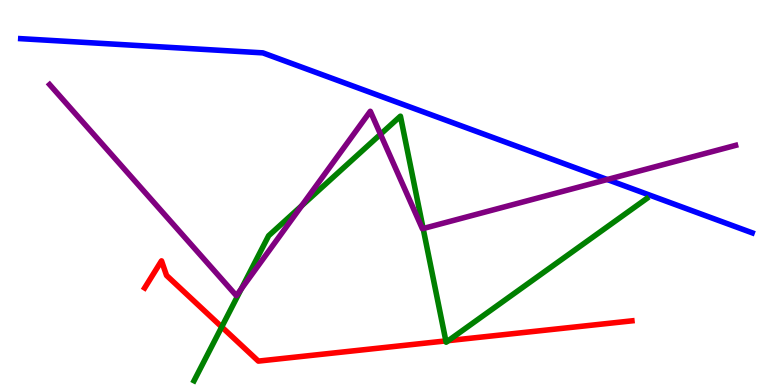[{'lines': ['blue', 'red'], 'intersections': []}, {'lines': ['green', 'red'], 'intersections': [{'x': 2.86, 'y': 1.51}, {'x': 5.75, 'y': 1.15}, {'x': 5.79, 'y': 1.15}]}, {'lines': ['purple', 'red'], 'intersections': []}, {'lines': ['blue', 'green'], 'intersections': []}, {'lines': ['blue', 'purple'], 'intersections': [{'x': 7.84, 'y': 5.34}]}, {'lines': ['green', 'purple'], 'intersections': [{'x': 3.11, 'y': 2.49}, {'x': 3.89, 'y': 4.66}, {'x': 4.91, 'y': 6.51}, {'x': 5.46, 'y': 4.06}]}]